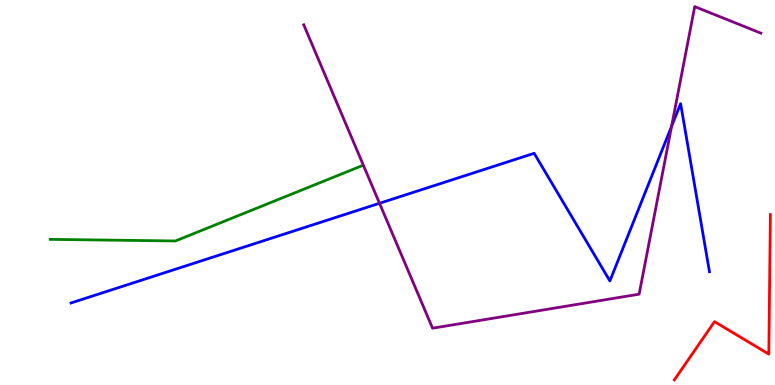[{'lines': ['blue', 'red'], 'intersections': []}, {'lines': ['green', 'red'], 'intersections': []}, {'lines': ['purple', 'red'], 'intersections': []}, {'lines': ['blue', 'green'], 'intersections': []}, {'lines': ['blue', 'purple'], 'intersections': [{'x': 4.9, 'y': 4.72}, {'x': 8.67, 'y': 6.72}]}, {'lines': ['green', 'purple'], 'intersections': []}]